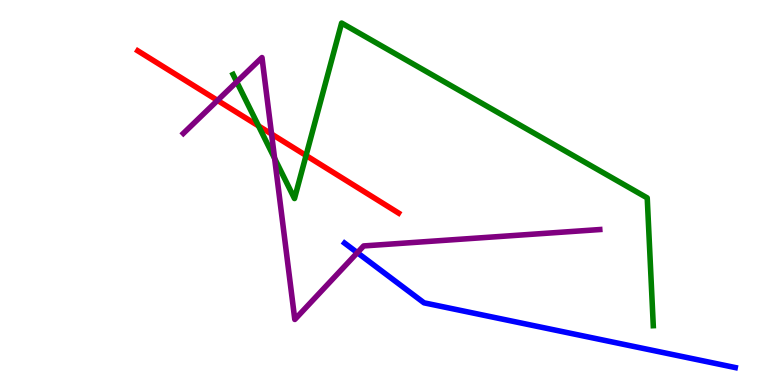[{'lines': ['blue', 'red'], 'intersections': []}, {'lines': ['green', 'red'], 'intersections': [{'x': 3.34, 'y': 6.73}, {'x': 3.95, 'y': 5.96}]}, {'lines': ['purple', 'red'], 'intersections': [{'x': 2.81, 'y': 7.39}, {'x': 3.5, 'y': 6.52}]}, {'lines': ['blue', 'green'], 'intersections': []}, {'lines': ['blue', 'purple'], 'intersections': [{'x': 4.61, 'y': 3.44}]}, {'lines': ['green', 'purple'], 'intersections': [{'x': 3.05, 'y': 7.87}, {'x': 3.54, 'y': 5.89}]}]